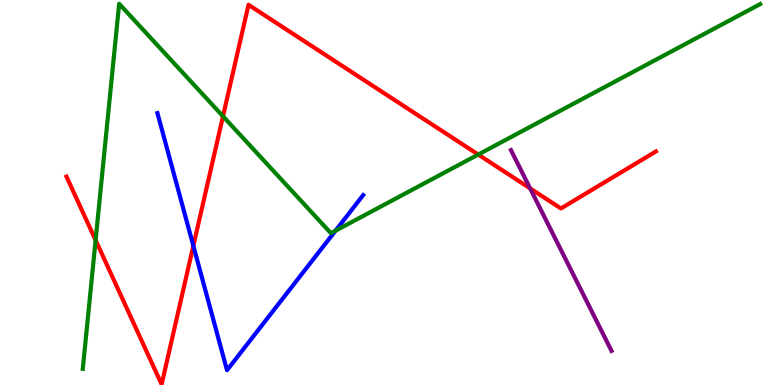[{'lines': ['blue', 'red'], 'intersections': [{'x': 2.49, 'y': 3.62}]}, {'lines': ['green', 'red'], 'intersections': [{'x': 1.23, 'y': 3.76}, {'x': 2.88, 'y': 6.98}, {'x': 6.17, 'y': 5.99}]}, {'lines': ['purple', 'red'], 'intersections': [{'x': 6.84, 'y': 5.11}]}, {'lines': ['blue', 'green'], 'intersections': [{'x': 4.33, 'y': 4.01}]}, {'lines': ['blue', 'purple'], 'intersections': []}, {'lines': ['green', 'purple'], 'intersections': []}]